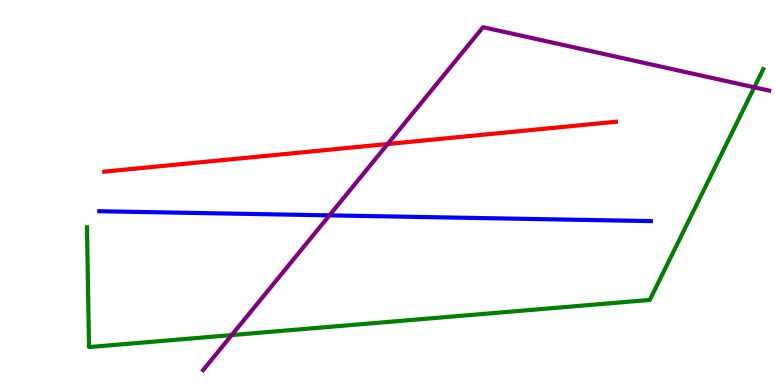[{'lines': ['blue', 'red'], 'intersections': []}, {'lines': ['green', 'red'], 'intersections': []}, {'lines': ['purple', 'red'], 'intersections': [{'x': 5.0, 'y': 6.26}]}, {'lines': ['blue', 'green'], 'intersections': []}, {'lines': ['blue', 'purple'], 'intersections': [{'x': 4.25, 'y': 4.41}]}, {'lines': ['green', 'purple'], 'intersections': [{'x': 2.99, 'y': 1.3}, {'x': 9.73, 'y': 7.73}]}]